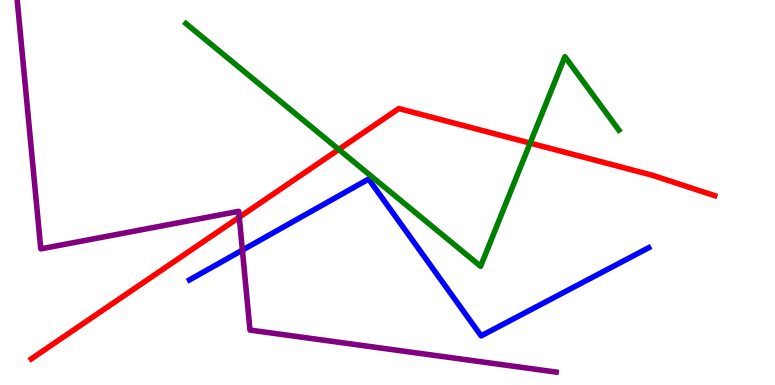[{'lines': ['blue', 'red'], 'intersections': []}, {'lines': ['green', 'red'], 'intersections': [{'x': 4.37, 'y': 6.12}, {'x': 6.84, 'y': 6.28}]}, {'lines': ['purple', 'red'], 'intersections': [{'x': 3.09, 'y': 4.36}]}, {'lines': ['blue', 'green'], 'intersections': []}, {'lines': ['blue', 'purple'], 'intersections': [{'x': 3.13, 'y': 3.5}]}, {'lines': ['green', 'purple'], 'intersections': []}]